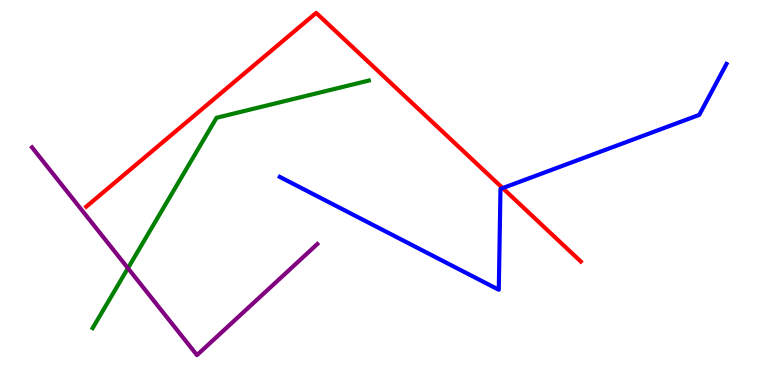[{'lines': ['blue', 'red'], 'intersections': [{'x': 6.49, 'y': 5.11}]}, {'lines': ['green', 'red'], 'intersections': []}, {'lines': ['purple', 'red'], 'intersections': []}, {'lines': ['blue', 'green'], 'intersections': []}, {'lines': ['blue', 'purple'], 'intersections': []}, {'lines': ['green', 'purple'], 'intersections': [{'x': 1.65, 'y': 3.03}]}]